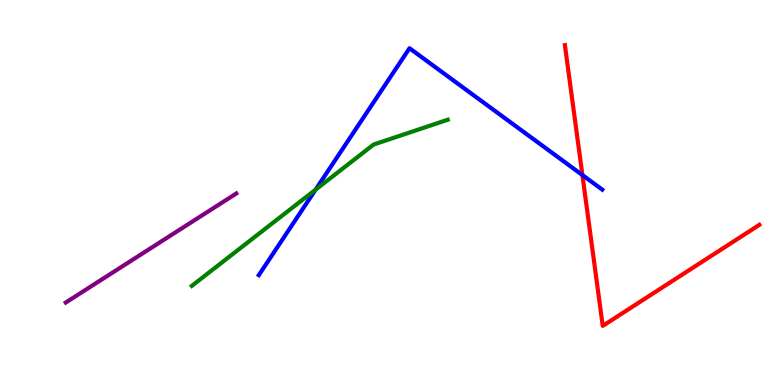[{'lines': ['blue', 'red'], 'intersections': [{'x': 7.51, 'y': 5.45}]}, {'lines': ['green', 'red'], 'intersections': []}, {'lines': ['purple', 'red'], 'intersections': []}, {'lines': ['blue', 'green'], 'intersections': [{'x': 4.07, 'y': 5.07}]}, {'lines': ['blue', 'purple'], 'intersections': []}, {'lines': ['green', 'purple'], 'intersections': []}]